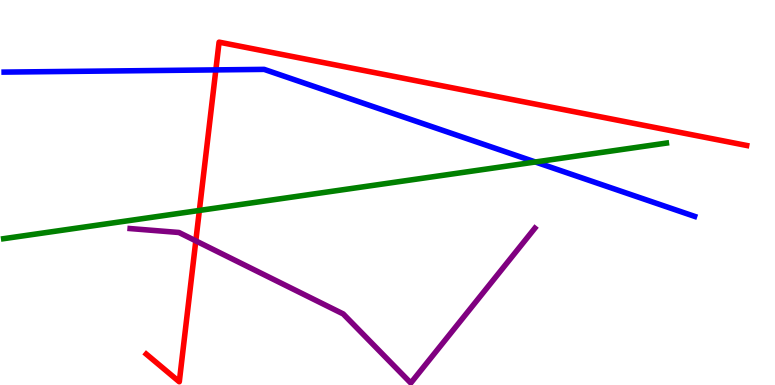[{'lines': ['blue', 'red'], 'intersections': [{'x': 2.79, 'y': 8.18}]}, {'lines': ['green', 'red'], 'intersections': [{'x': 2.57, 'y': 4.53}]}, {'lines': ['purple', 'red'], 'intersections': [{'x': 2.53, 'y': 3.74}]}, {'lines': ['blue', 'green'], 'intersections': [{'x': 6.91, 'y': 5.79}]}, {'lines': ['blue', 'purple'], 'intersections': []}, {'lines': ['green', 'purple'], 'intersections': []}]